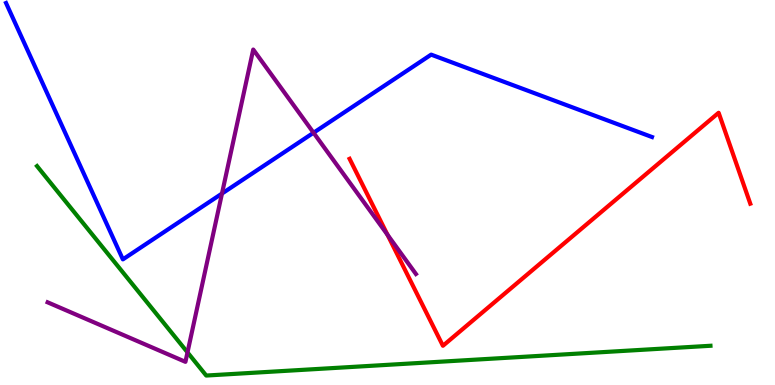[{'lines': ['blue', 'red'], 'intersections': []}, {'lines': ['green', 'red'], 'intersections': []}, {'lines': ['purple', 'red'], 'intersections': [{'x': 5.0, 'y': 3.9}]}, {'lines': ['blue', 'green'], 'intersections': []}, {'lines': ['blue', 'purple'], 'intersections': [{'x': 2.86, 'y': 4.97}, {'x': 4.05, 'y': 6.55}]}, {'lines': ['green', 'purple'], 'intersections': [{'x': 2.42, 'y': 0.848}]}]